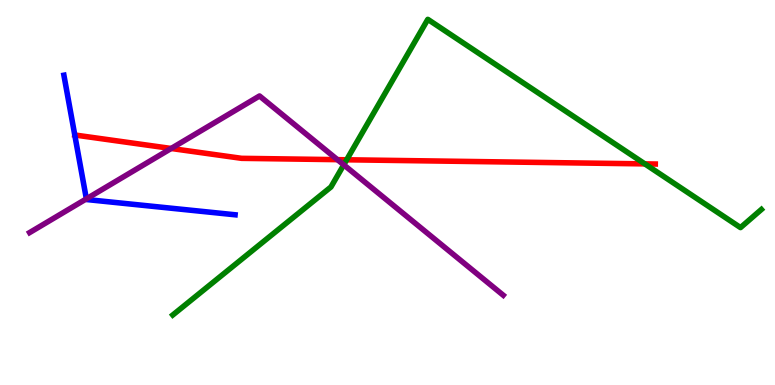[{'lines': ['blue', 'red'], 'intersections': [{'x': 0.965, 'y': 6.49}]}, {'lines': ['green', 'red'], 'intersections': [{'x': 4.47, 'y': 5.85}, {'x': 8.32, 'y': 5.74}]}, {'lines': ['purple', 'red'], 'intersections': [{'x': 2.21, 'y': 6.14}, {'x': 4.35, 'y': 5.85}]}, {'lines': ['blue', 'green'], 'intersections': []}, {'lines': ['blue', 'purple'], 'intersections': [{'x': 1.11, 'y': 4.83}]}, {'lines': ['green', 'purple'], 'intersections': [{'x': 4.44, 'y': 5.72}]}]